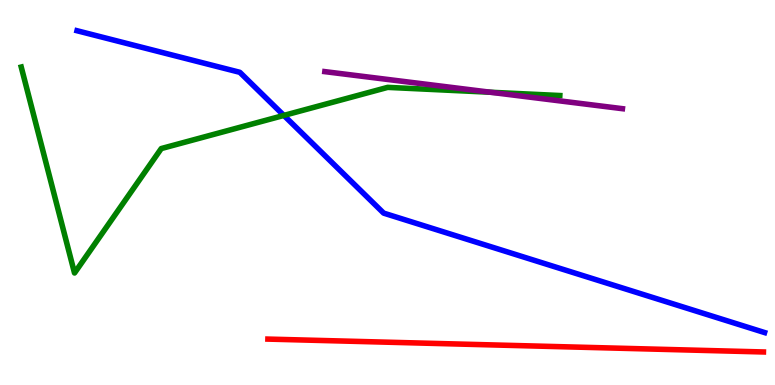[{'lines': ['blue', 'red'], 'intersections': []}, {'lines': ['green', 'red'], 'intersections': []}, {'lines': ['purple', 'red'], 'intersections': []}, {'lines': ['blue', 'green'], 'intersections': [{'x': 3.66, 'y': 7.0}]}, {'lines': ['blue', 'purple'], 'intersections': []}, {'lines': ['green', 'purple'], 'intersections': [{'x': 6.33, 'y': 7.6}]}]